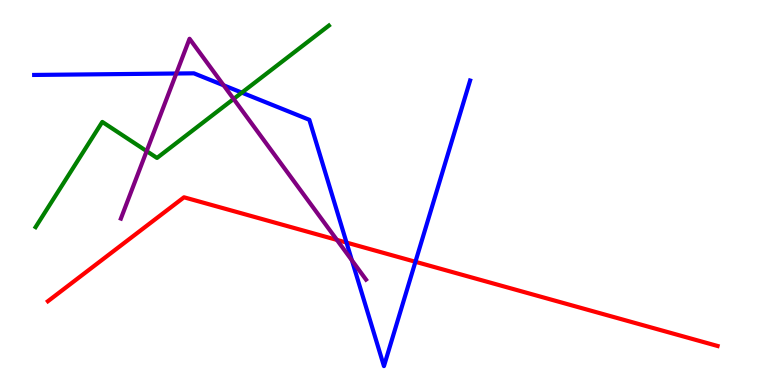[{'lines': ['blue', 'red'], 'intersections': [{'x': 4.47, 'y': 3.7}, {'x': 5.36, 'y': 3.2}]}, {'lines': ['green', 'red'], 'intersections': []}, {'lines': ['purple', 'red'], 'intersections': [{'x': 4.35, 'y': 3.77}]}, {'lines': ['blue', 'green'], 'intersections': [{'x': 3.12, 'y': 7.59}]}, {'lines': ['blue', 'purple'], 'intersections': [{'x': 2.27, 'y': 8.09}, {'x': 2.89, 'y': 7.78}, {'x': 4.54, 'y': 3.24}]}, {'lines': ['green', 'purple'], 'intersections': [{'x': 1.89, 'y': 6.07}, {'x': 3.01, 'y': 7.43}]}]